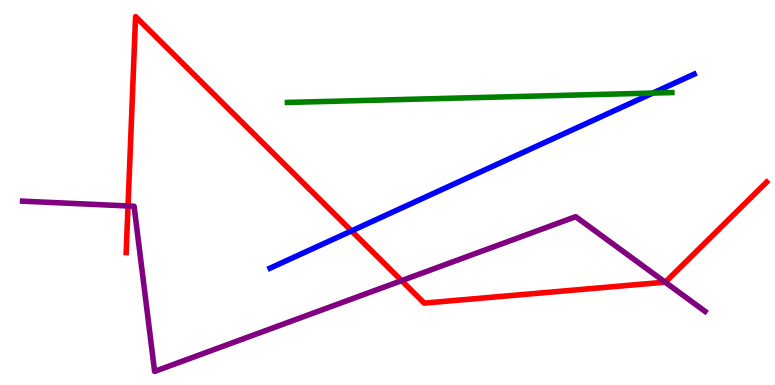[{'lines': ['blue', 'red'], 'intersections': [{'x': 4.54, 'y': 4.0}]}, {'lines': ['green', 'red'], 'intersections': []}, {'lines': ['purple', 'red'], 'intersections': [{'x': 1.65, 'y': 4.65}, {'x': 5.18, 'y': 2.71}, {'x': 8.58, 'y': 2.67}]}, {'lines': ['blue', 'green'], 'intersections': [{'x': 8.42, 'y': 7.58}]}, {'lines': ['blue', 'purple'], 'intersections': []}, {'lines': ['green', 'purple'], 'intersections': []}]